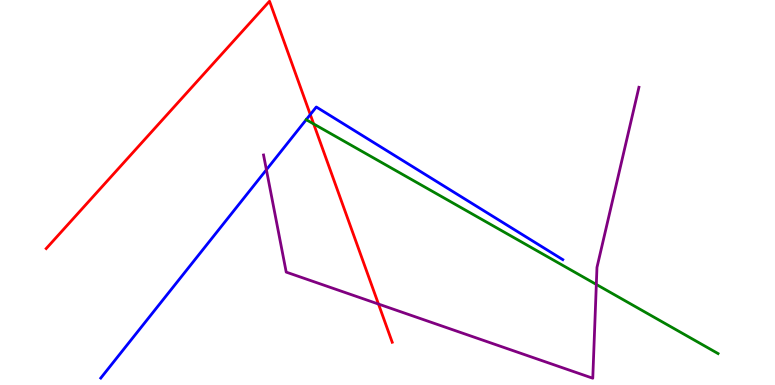[{'lines': ['blue', 'red'], 'intersections': [{'x': 4.0, 'y': 7.02}]}, {'lines': ['green', 'red'], 'intersections': [{'x': 4.05, 'y': 6.78}]}, {'lines': ['purple', 'red'], 'intersections': [{'x': 4.88, 'y': 2.1}]}, {'lines': ['blue', 'green'], 'intersections': [{'x': 3.95, 'y': 6.89}]}, {'lines': ['blue', 'purple'], 'intersections': [{'x': 3.44, 'y': 5.59}]}, {'lines': ['green', 'purple'], 'intersections': [{'x': 7.69, 'y': 2.61}]}]